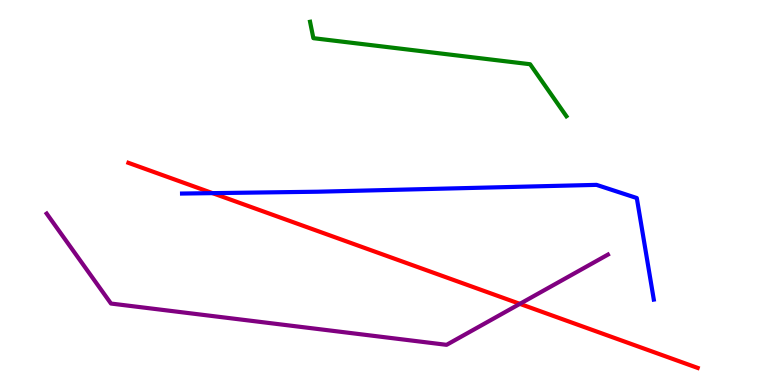[{'lines': ['blue', 'red'], 'intersections': [{'x': 2.74, 'y': 4.98}]}, {'lines': ['green', 'red'], 'intersections': []}, {'lines': ['purple', 'red'], 'intersections': [{'x': 6.71, 'y': 2.11}]}, {'lines': ['blue', 'green'], 'intersections': []}, {'lines': ['blue', 'purple'], 'intersections': []}, {'lines': ['green', 'purple'], 'intersections': []}]